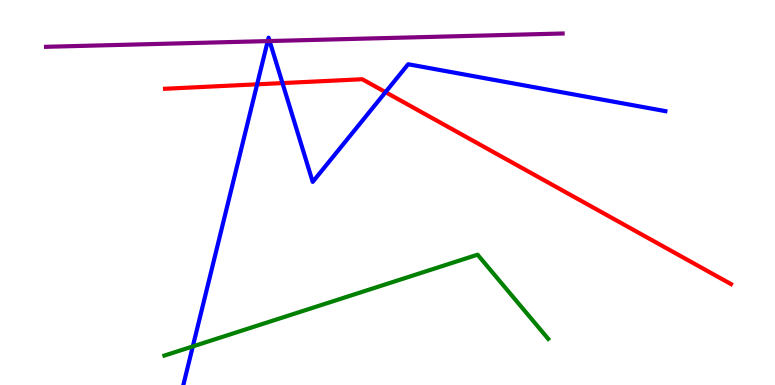[{'lines': ['blue', 'red'], 'intersections': [{'x': 3.32, 'y': 7.81}, {'x': 3.64, 'y': 7.84}, {'x': 4.97, 'y': 7.61}]}, {'lines': ['green', 'red'], 'intersections': []}, {'lines': ['purple', 'red'], 'intersections': []}, {'lines': ['blue', 'green'], 'intersections': [{'x': 2.49, 'y': 1.0}]}, {'lines': ['blue', 'purple'], 'intersections': [{'x': 3.45, 'y': 8.93}, {'x': 3.48, 'y': 8.93}]}, {'lines': ['green', 'purple'], 'intersections': []}]